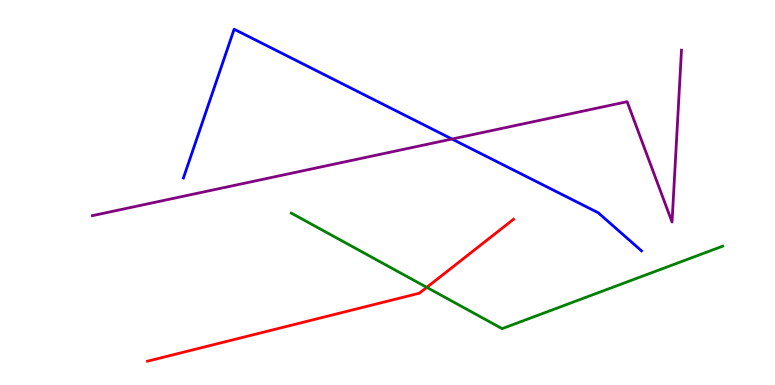[{'lines': ['blue', 'red'], 'intersections': []}, {'lines': ['green', 'red'], 'intersections': [{'x': 5.51, 'y': 2.54}]}, {'lines': ['purple', 'red'], 'intersections': []}, {'lines': ['blue', 'green'], 'intersections': []}, {'lines': ['blue', 'purple'], 'intersections': [{'x': 5.83, 'y': 6.39}]}, {'lines': ['green', 'purple'], 'intersections': []}]